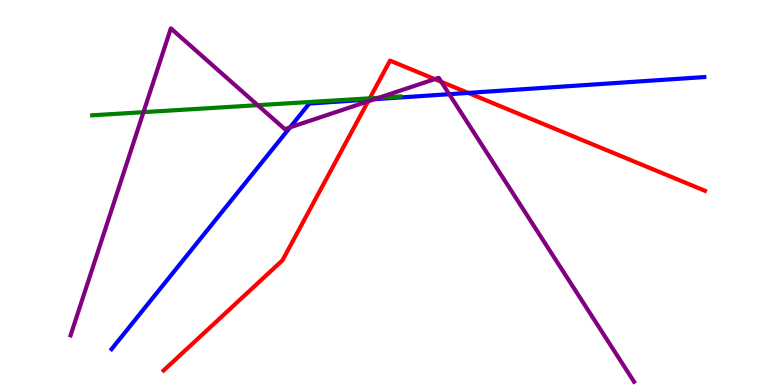[{'lines': ['blue', 'red'], 'intersections': [{'x': 4.76, 'y': 7.41}, {'x': 6.04, 'y': 7.59}]}, {'lines': ['green', 'red'], 'intersections': [{'x': 4.77, 'y': 7.45}]}, {'lines': ['purple', 'red'], 'intersections': [{'x': 4.75, 'y': 7.37}, {'x': 5.61, 'y': 7.94}, {'x': 5.69, 'y': 7.88}]}, {'lines': ['blue', 'green'], 'intersections': []}, {'lines': ['blue', 'purple'], 'intersections': [{'x': 3.74, 'y': 6.69}, {'x': 4.83, 'y': 7.42}, {'x': 5.8, 'y': 7.55}]}, {'lines': ['green', 'purple'], 'intersections': [{'x': 1.85, 'y': 7.09}, {'x': 3.33, 'y': 7.27}, {'x': 4.89, 'y': 7.46}]}]